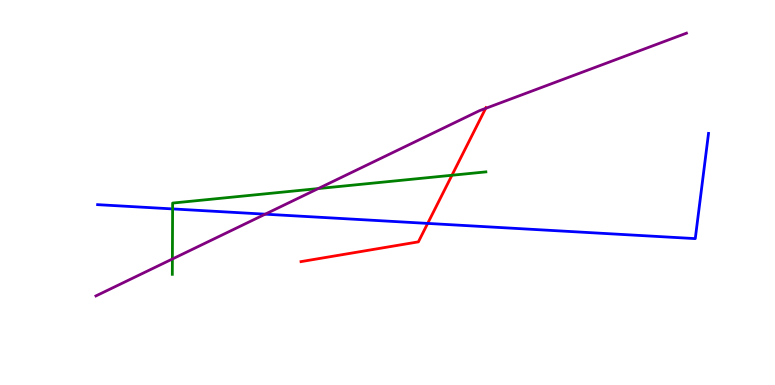[{'lines': ['blue', 'red'], 'intersections': [{'x': 5.52, 'y': 4.2}]}, {'lines': ['green', 'red'], 'intersections': [{'x': 5.83, 'y': 5.45}]}, {'lines': ['purple', 'red'], 'intersections': [{'x': 6.27, 'y': 7.18}]}, {'lines': ['blue', 'green'], 'intersections': [{'x': 2.23, 'y': 4.57}]}, {'lines': ['blue', 'purple'], 'intersections': [{'x': 3.42, 'y': 4.44}]}, {'lines': ['green', 'purple'], 'intersections': [{'x': 2.22, 'y': 3.27}, {'x': 4.11, 'y': 5.1}]}]